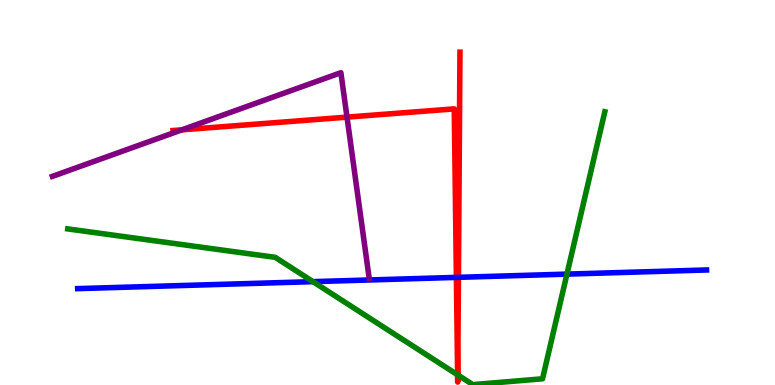[{'lines': ['blue', 'red'], 'intersections': [{'x': 5.89, 'y': 2.79}, {'x': 5.92, 'y': 2.8}]}, {'lines': ['green', 'red'], 'intersections': [{'x': 5.9, 'y': 0.264}, {'x': 5.91, 'y': 0.262}]}, {'lines': ['purple', 'red'], 'intersections': [{'x': 2.35, 'y': 6.63}, {'x': 4.48, 'y': 6.96}]}, {'lines': ['blue', 'green'], 'intersections': [{'x': 4.04, 'y': 2.68}, {'x': 7.32, 'y': 2.88}]}, {'lines': ['blue', 'purple'], 'intersections': []}, {'lines': ['green', 'purple'], 'intersections': []}]